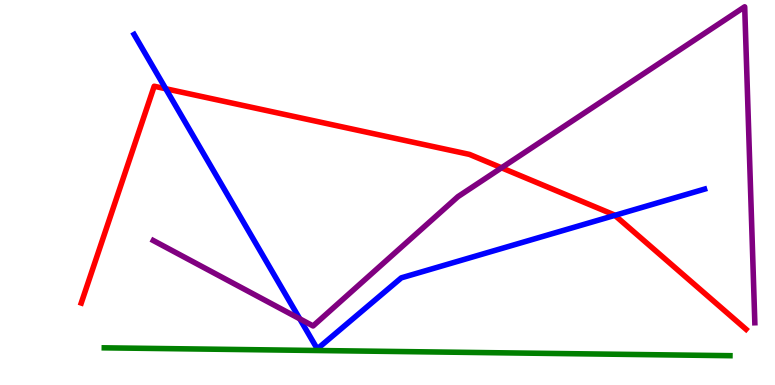[{'lines': ['blue', 'red'], 'intersections': [{'x': 2.14, 'y': 7.7}, {'x': 7.93, 'y': 4.41}]}, {'lines': ['green', 'red'], 'intersections': []}, {'lines': ['purple', 'red'], 'intersections': [{'x': 6.47, 'y': 5.64}]}, {'lines': ['blue', 'green'], 'intersections': []}, {'lines': ['blue', 'purple'], 'intersections': [{'x': 3.87, 'y': 1.72}]}, {'lines': ['green', 'purple'], 'intersections': []}]